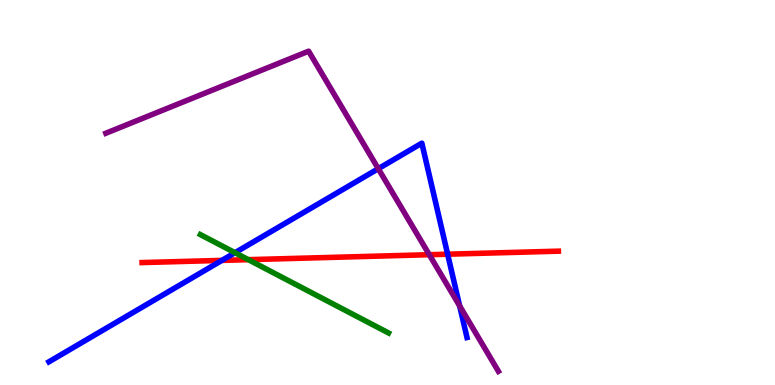[{'lines': ['blue', 'red'], 'intersections': [{'x': 2.86, 'y': 3.24}, {'x': 5.78, 'y': 3.4}]}, {'lines': ['green', 'red'], 'intersections': [{'x': 3.2, 'y': 3.26}]}, {'lines': ['purple', 'red'], 'intersections': [{'x': 5.54, 'y': 3.38}]}, {'lines': ['blue', 'green'], 'intersections': [{'x': 3.03, 'y': 3.44}]}, {'lines': ['blue', 'purple'], 'intersections': [{'x': 4.88, 'y': 5.62}, {'x': 5.93, 'y': 2.05}]}, {'lines': ['green', 'purple'], 'intersections': []}]